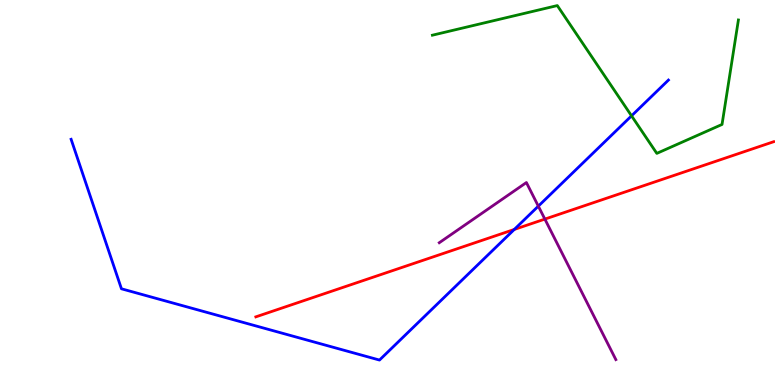[{'lines': ['blue', 'red'], 'intersections': [{'x': 6.64, 'y': 4.04}]}, {'lines': ['green', 'red'], 'intersections': []}, {'lines': ['purple', 'red'], 'intersections': [{'x': 7.03, 'y': 4.31}]}, {'lines': ['blue', 'green'], 'intersections': [{'x': 8.15, 'y': 6.99}]}, {'lines': ['blue', 'purple'], 'intersections': [{'x': 6.95, 'y': 4.65}]}, {'lines': ['green', 'purple'], 'intersections': []}]